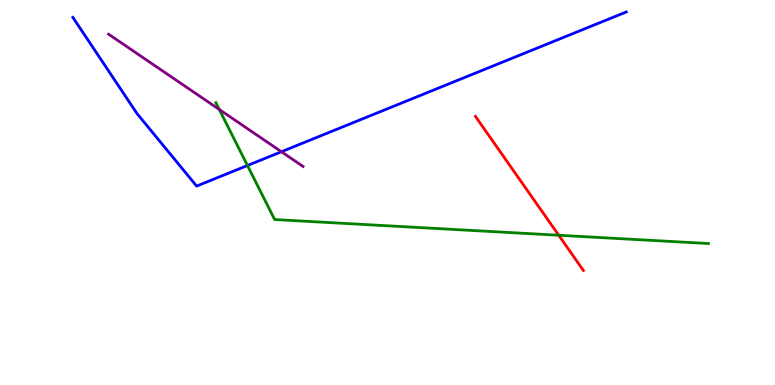[{'lines': ['blue', 'red'], 'intersections': []}, {'lines': ['green', 'red'], 'intersections': [{'x': 7.21, 'y': 3.89}]}, {'lines': ['purple', 'red'], 'intersections': []}, {'lines': ['blue', 'green'], 'intersections': [{'x': 3.19, 'y': 5.7}]}, {'lines': ['blue', 'purple'], 'intersections': [{'x': 3.63, 'y': 6.06}]}, {'lines': ['green', 'purple'], 'intersections': [{'x': 2.83, 'y': 7.16}]}]